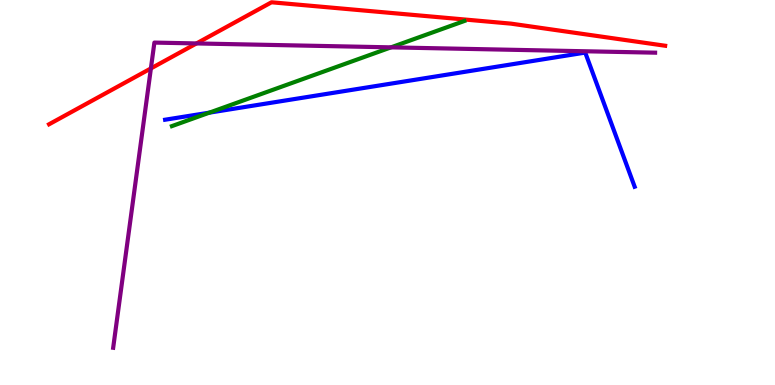[{'lines': ['blue', 'red'], 'intersections': []}, {'lines': ['green', 'red'], 'intersections': []}, {'lines': ['purple', 'red'], 'intersections': [{'x': 1.95, 'y': 8.22}, {'x': 2.54, 'y': 8.87}]}, {'lines': ['blue', 'green'], 'intersections': [{'x': 2.7, 'y': 7.07}]}, {'lines': ['blue', 'purple'], 'intersections': []}, {'lines': ['green', 'purple'], 'intersections': [{'x': 5.05, 'y': 8.77}]}]